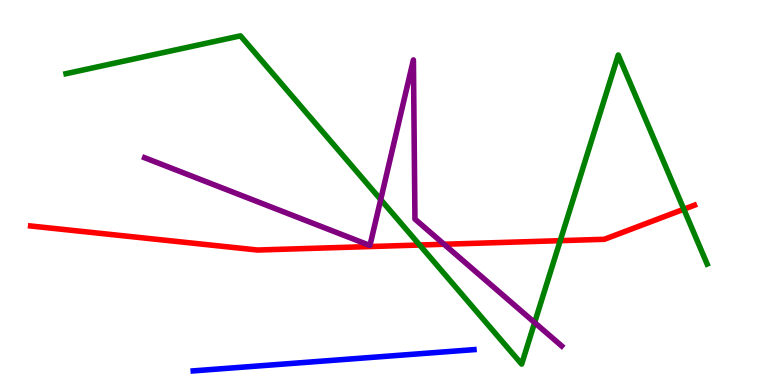[{'lines': ['blue', 'red'], 'intersections': []}, {'lines': ['green', 'red'], 'intersections': [{'x': 5.41, 'y': 3.64}, {'x': 7.23, 'y': 3.75}, {'x': 8.82, 'y': 4.57}]}, {'lines': ['purple', 'red'], 'intersections': [{'x': 5.73, 'y': 3.66}]}, {'lines': ['blue', 'green'], 'intersections': []}, {'lines': ['blue', 'purple'], 'intersections': []}, {'lines': ['green', 'purple'], 'intersections': [{'x': 4.91, 'y': 4.82}, {'x': 6.9, 'y': 1.62}]}]